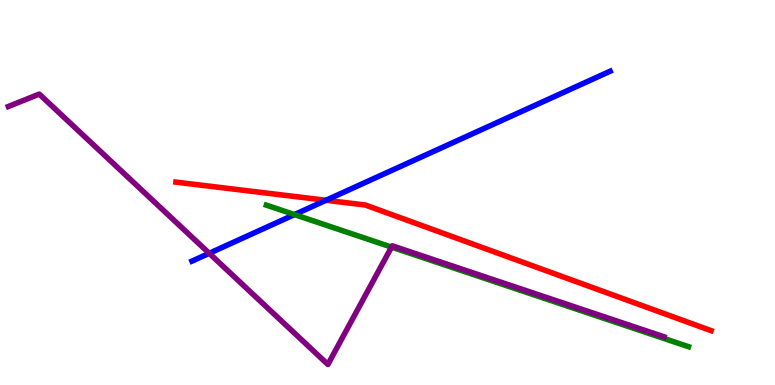[{'lines': ['blue', 'red'], 'intersections': [{'x': 4.21, 'y': 4.8}]}, {'lines': ['green', 'red'], 'intersections': []}, {'lines': ['purple', 'red'], 'intersections': []}, {'lines': ['blue', 'green'], 'intersections': [{'x': 3.8, 'y': 4.43}]}, {'lines': ['blue', 'purple'], 'intersections': [{'x': 2.7, 'y': 3.42}]}, {'lines': ['green', 'purple'], 'intersections': [{'x': 5.05, 'y': 3.58}]}]